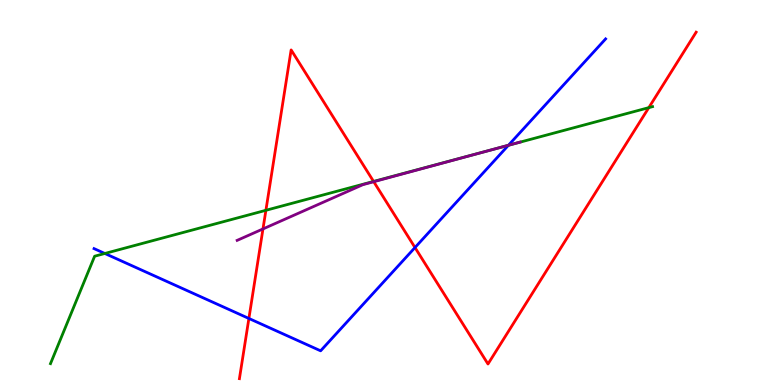[{'lines': ['blue', 'red'], 'intersections': [{'x': 3.21, 'y': 1.73}, {'x': 5.35, 'y': 3.57}]}, {'lines': ['green', 'red'], 'intersections': [{'x': 3.43, 'y': 4.54}, {'x': 4.82, 'y': 5.29}, {'x': 8.37, 'y': 7.2}]}, {'lines': ['purple', 'red'], 'intersections': [{'x': 3.39, 'y': 4.05}, {'x': 4.82, 'y': 5.28}]}, {'lines': ['blue', 'green'], 'intersections': [{'x': 1.35, 'y': 3.42}, {'x': 6.56, 'y': 6.23}]}, {'lines': ['blue', 'purple'], 'intersections': [{'x': 6.56, 'y': 6.23}]}, {'lines': ['green', 'purple'], 'intersections': [{'x': 6.45, 'y': 6.17}]}]